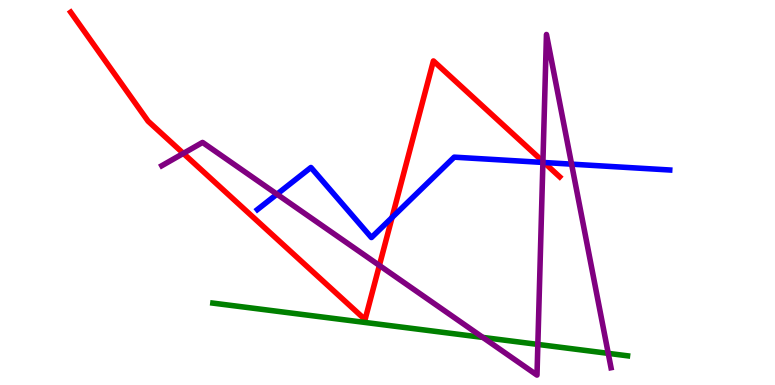[{'lines': ['blue', 'red'], 'intersections': [{'x': 5.06, 'y': 4.35}, {'x': 7.02, 'y': 5.78}]}, {'lines': ['green', 'red'], 'intersections': []}, {'lines': ['purple', 'red'], 'intersections': [{'x': 2.37, 'y': 6.02}, {'x': 4.9, 'y': 3.11}, {'x': 7.01, 'y': 5.81}]}, {'lines': ['blue', 'green'], 'intersections': []}, {'lines': ['blue', 'purple'], 'intersections': [{'x': 3.57, 'y': 4.96}, {'x': 7.01, 'y': 5.78}, {'x': 7.38, 'y': 5.74}]}, {'lines': ['green', 'purple'], 'intersections': [{'x': 6.23, 'y': 1.24}, {'x': 6.94, 'y': 1.05}, {'x': 7.85, 'y': 0.822}]}]